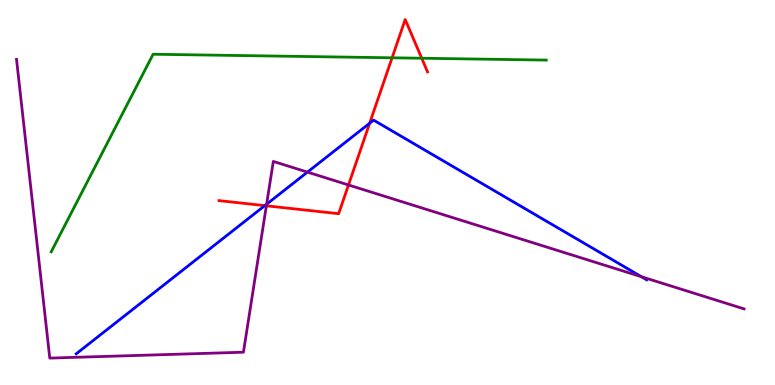[{'lines': ['blue', 'red'], 'intersections': [{'x': 3.42, 'y': 4.66}, {'x': 4.77, 'y': 6.8}]}, {'lines': ['green', 'red'], 'intersections': [{'x': 5.06, 'y': 8.5}, {'x': 5.44, 'y': 8.49}]}, {'lines': ['purple', 'red'], 'intersections': [{'x': 3.44, 'y': 4.65}, {'x': 4.5, 'y': 5.2}]}, {'lines': ['blue', 'green'], 'intersections': []}, {'lines': ['blue', 'purple'], 'intersections': [{'x': 3.44, 'y': 4.7}, {'x': 3.97, 'y': 5.53}, {'x': 8.28, 'y': 2.81}]}, {'lines': ['green', 'purple'], 'intersections': []}]